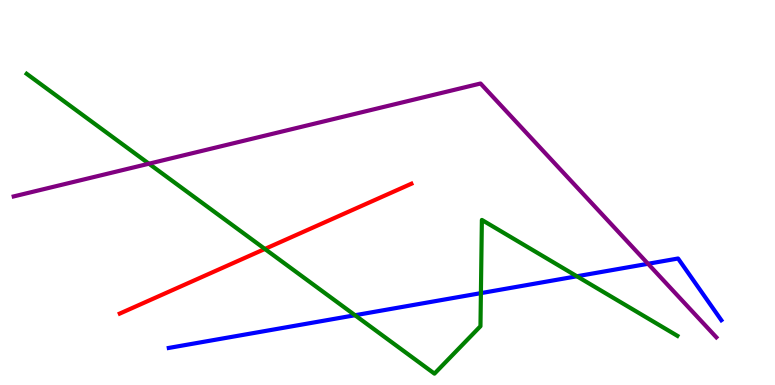[{'lines': ['blue', 'red'], 'intersections': []}, {'lines': ['green', 'red'], 'intersections': [{'x': 3.42, 'y': 3.53}]}, {'lines': ['purple', 'red'], 'intersections': []}, {'lines': ['blue', 'green'], 'intersections': [{'x': 4.58, 'y': 1.81}, {'x': 6.21, 'y': 2.39}, {'x': 7.44, 'y': 2.82}]}, {'lines': ['blue', 'purple'], 'intersections': [{'x': 8.36, 'y': 3.15}]}, {'lines': ['green', 'purple'], 'intersections': [{'x': 1.92, 'y': 5.75}]}]